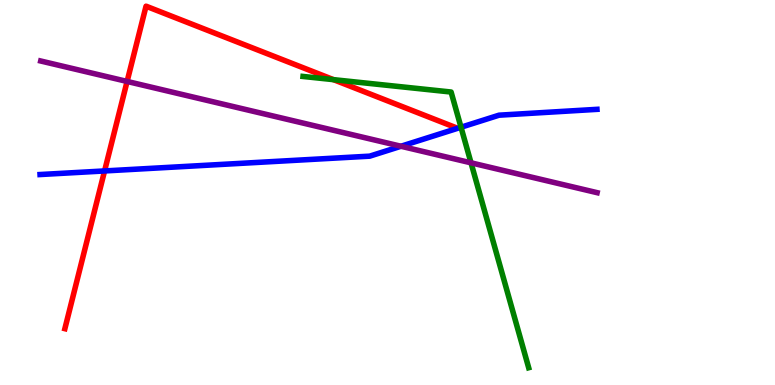[{'lines': ['blue', 'red'], 'intersections': [{'x': 1.35, 'y': 5.56}]}, {'lines': ['green', 'red'], 'intersections': [{'x': 4.3, 'y': 7.93}]}, {'lines': ['purple', 'red'], 'intersections': [{'x': 1.64, 'y': 7.88}]}, {'lines': ['blue', 'green'], 'intersections': [{'x': 5.95, 'y': 6.7}]}, {'lines': ['blue', 'purple'], 'intersections': [{'x': 5.17, 'y': 6.2}]}, {'lines': ['green', 'purple'], 'intersections': [{'x': 6.08, 'y': 5.77}]}]